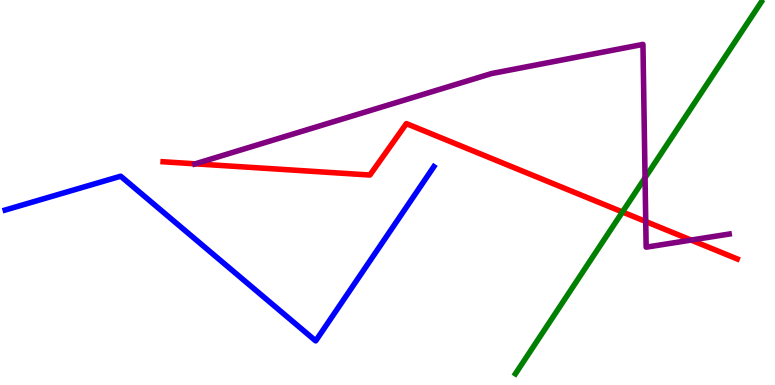[{'lines': ['blue', 'red'], 'intersections': []}, {'lines': ['green', 'red'], 'intersections': [{'x': 8.03, 'y': 4.49}]}, {'lines': ['purple', 'red'], 'intersections': [{'x': 2.52, 'y': 5.74}, {'x': 8.33, 'y': 4.25}, {'x': 8.92, 'y': 3.76}]}, {'lines': ['blue', 'green'], 'intersections': []}, {'lines': ['blue', 'purple'], 'intersections': []}, {'lines': ['green', 'purple'], 'intersections': [{'x': 8.32, 'y': 5.38}]}]